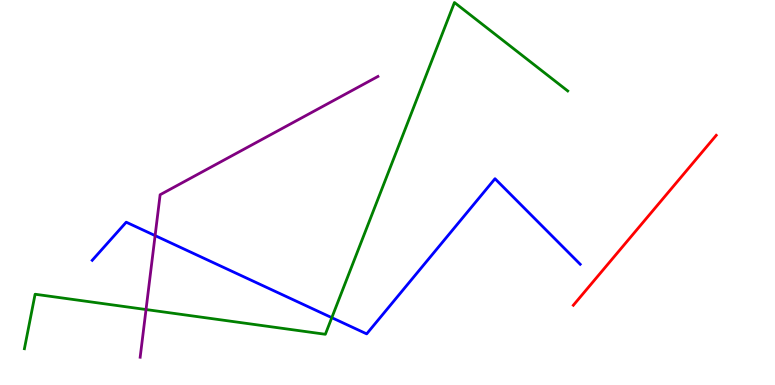[{'lines': ['blue', 'red'], 'intersections': []}, {'lines': ['green', 'red'], 'intersections': []}, {'lines': ['purple', 'red'], 'intersections': []}, {'lines': ['blue', 'green'], 'intersections': [{'x': 4.28, 'y': 1.75}]}, {'lines': ['blue', 'purple'], 'intersections': [{'x': 2.0, 'y': 3.88}]}, {'lines': ['green', 'purple'], 'intersections': [{'x': 1.88, 'y': 1.96}]}]